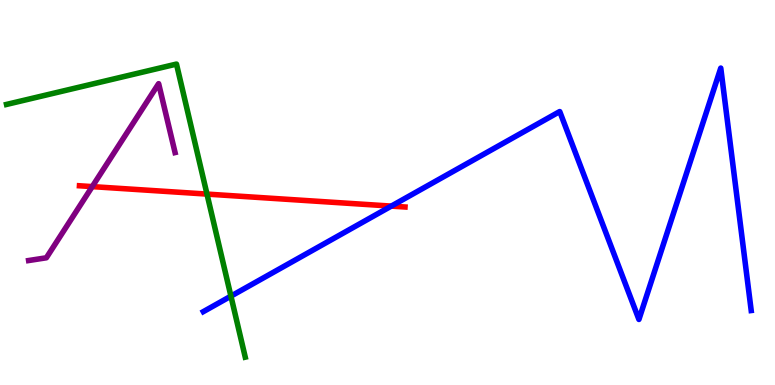[{'lines': ['blue', 'red'], 'intersections': [{'x': 5.05, 'y': 4.65}]}, {'lines': ['green', 'red'], 'intersections': [{'x': 2.67, 'y': 4.96}]}, {'lines': ['purple', 'red'], 'intersections': [{'x': 1.19, 'y': 5.15}]}, {'lines': ['blue', 'green'], 'intersections': [{'x': 2.98, 'y': 2.31}]}, {'lines': ['blue', 'purple'], 'intersections': []}, {'lines': ['green', 'purple'], 'intersections': []}]